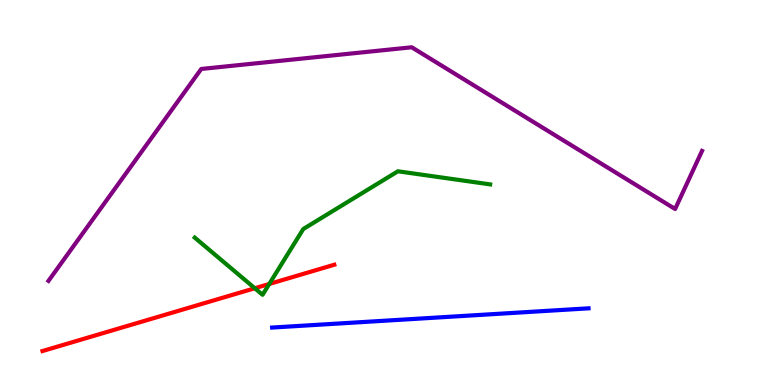[{'lines': ['blue', 'red'], 'intersections': []}, {'lines': ['green', 'red'], 'intersections': [{'x': 3.29, 'y': 2.51}, {'x': 3.47, 'y': 2.62}]}, {'lines': ['purple', 'red'], 'intersections': []}, {'lines': ['blue', 'green'], 'intersections': []}, {'lines': ['blue', 'purple'], 'intersections': []}, {'lines': ['green', 'purple'], 'intersections': []}]